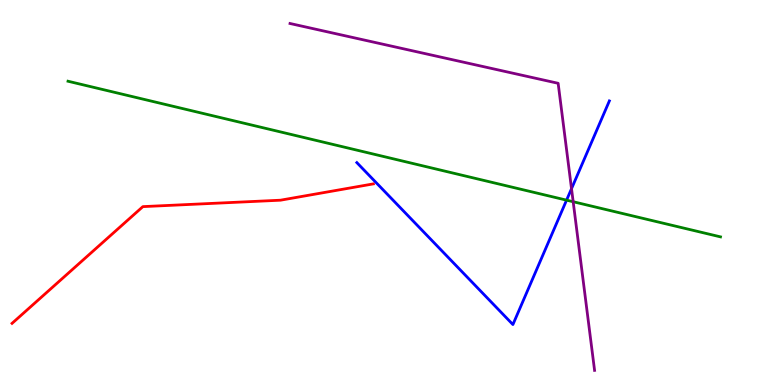[{'lines': ['blue', 'red'], 'intersections': []}, {'lines': ['green', 'red'], 'intersections': []}, {'lines': ['purple', 'red'], 'intersections': []}, {'lines': ['blue', 'green'], 'intersections': [{'x': 7.31, 'y': 4.8}]}, {'lines': ['blue', 'purple'], 'intersections': [{'x': 7.37, 'y': 5.1}]}, {'lines': ['green', 'purple'], 'intersections': [{'x': 7.4, 'y': 4.76}]}]